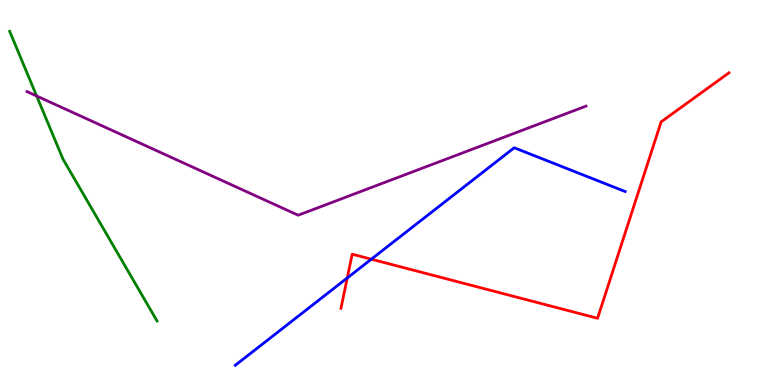[{'lines': ['blue', 'red'], 'intersections': [{'x': 4.48, 'y': 2.78}, {'x': 4.79, 'y': 3.27}]}, {'lines': ['green', 'red'], 'intersections': []}, {'lines': ['purple', 'red'], 'intersections': []}, {'lines': ['blue', 'green'], 'intersections': []}, {'lines': ['blue', 'purple'], 'intersections': []}, {'lines': ['green', 'purple'], 'intersections': [{'x': 0.473, 'y': 7.51}]}]